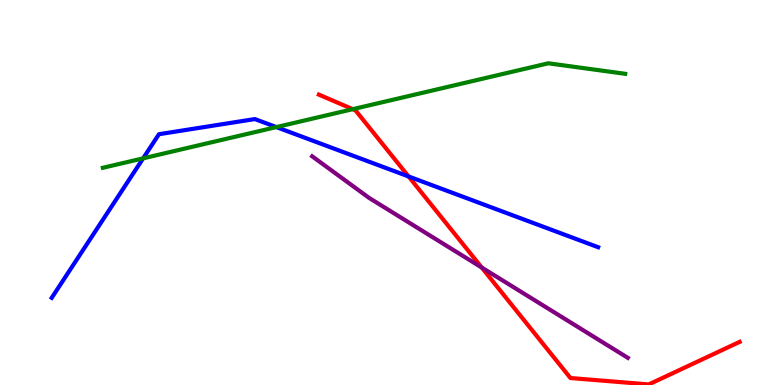[{'lines': ['blue', 'red'], 'intersections': [{'x': 5.27, 'y': 5.42}]}, {'lines': ['green', 'red'], 'intersections': [{'x': 4.55, 'y': 7.16}]}, {'lines': ['purple', 'red'], 'intersections': [{'x': 6.22, 'y': 3.05}]}, {'lines': ['blue', 'green'], 'intersections': [{'x': 1.85, 'y': 5.89}, {'x': 3.57, 'y': 6.7}]}, {'lines': ['blue', 'purple'], 'intersections': []}, {'lines': ['green', 'purple'], 'intersections': []}]